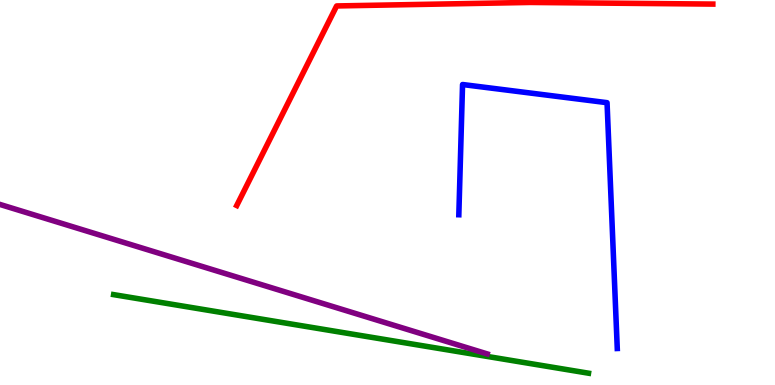[{'lines': ['blue', 'red'], 'intersections': []}, {'lines': ['green', 'red'], 'intersections': []}, {'lines': ['purple', 'red'], 'intersections': []}, {'lines': ['blue', 'green'], 'intersections': []}, {'lines': ['blue', 'purple'], 'intersections': []}, {'lines': ['green', 'purple'], 'intersections': []}]